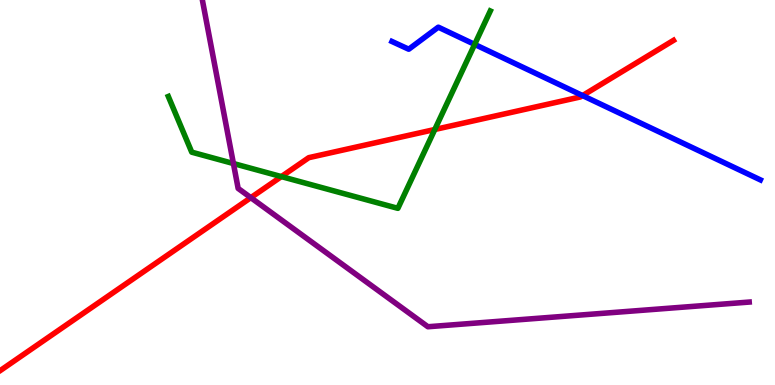[{'lines': ['blue', 'red'], 'intersections': [{'x': 7.52, 'y': 7.52}]}, {'lines': ['green', 'red'], 'intersections': [{'x': 3.63, 'y': 5.41}, {'x': 5.61, 'y': 6.64}]}, {'lines': ['purple', 'red'], 'intersections': [{'x': 3.24, 'y': 4.87}]}, {'lines': ['blue', 'green'], 'intersections': [{'x': 6.12, 'y': 8.85}]}, {'lines': ['blue', 'purple'], 'intersections': []}, {'lines': ['green', 'purple'], 'intersections': [{'x': 3.01, 'y': 5.75}]}]